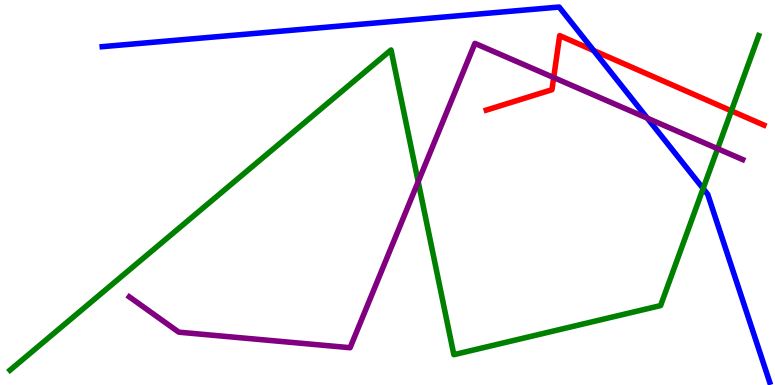[{'lines': ['blue', 'red'], 'intersections': [{'x': 7.66, 'y': 8.69}]}, {'lines': ['green', 'red'], 'intersections': [{'x': 9.44, 'y': 7.12}]}, {'lines': ['purple', 'red'], 'intersections': [{'x': 7.14, 'y': 7.99}]}, {'lines': ['blue', 'green'], 'intersections': [{'x': 9.07, 'y': 5.1}]}, {'lines': ['blue', 'purple'], 'intersections': [{'x': 8.35, 'y': 6.93}]}, {'lines': ['green', 'purple'], 'intersections': [{'x': 5.4, 'y': 5.28}, {'x': 9.26, 'y': 6.14}]}]